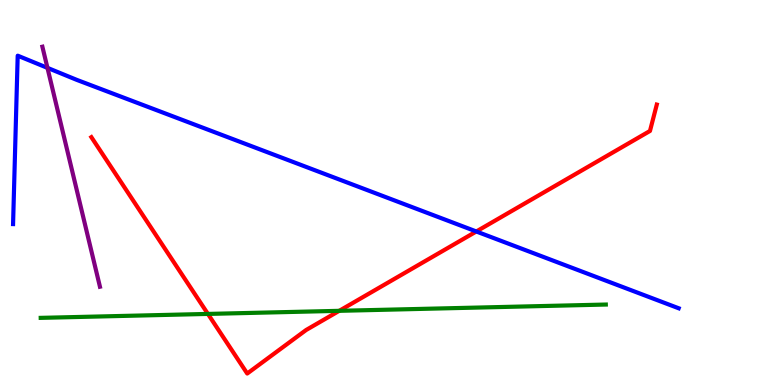[{'lines': ['blue', 'red'], 'intersections': [{'x': 6.15, 'y': 3.99}]}, {'lines': ['green', 'red'], 'intersections': [{'x': 2.68, 'y': 1.85}, {'x': 4.38, 'y': 1.93}]}, {'lines': ['purple', 'red'], 'intersections': []}, {'lines': ['blue', 'green'], 'intersections': []}, {'lines': ['blue', 'purple'], 'intersections': [{'x': 0.612, 'y': 8.24}]}, {'lines': ['green', 'purple'], 'intersections': []}]